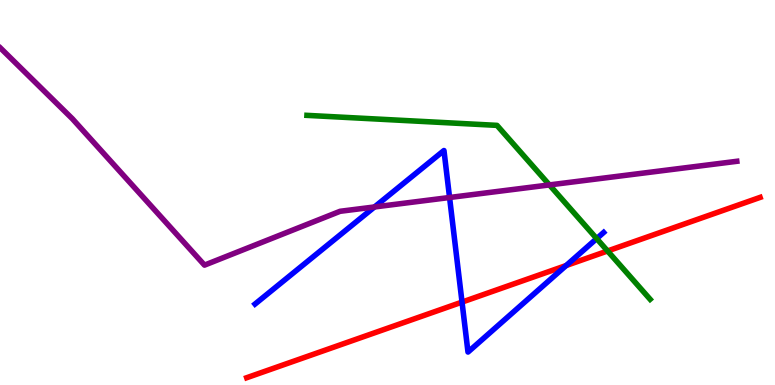[{'lines': ['blue', 'red'], 'intersections': [{'x': 5.96, 'y': 2.15}, {'x': 7.31, 'y': 3.1}]}, {'lines': ['green', 'red'], 'intersections': [{'x': 7.84, 'y': 3.48}]}, {'lines': ['purple', 'red'], 'intersections': []}, {'lines': ['blue', 'green'], 'intersections': [{'x': 7.7, 'y': 3.8}]}, {'lines': ['blue', 'purple'], 'intersections': [{'x': 4.83, 'y': 4.62}, {'x': 5.8, 'y': 4.87}]}, {'lines': ['green', 'purple'], 'intersections': [{'x': 7.09, 'y': 5.2}]}]